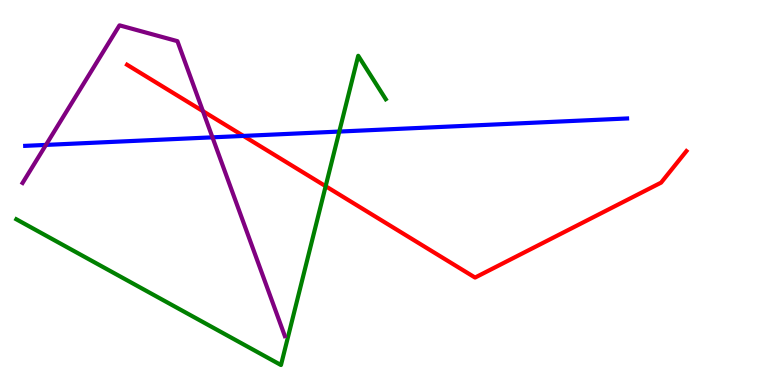[{'lines': ['blue', 'red'], 'intersections': [{'x': 3.14, 'y': 6.47}]}, {'lines': ['green', 'red'], 'intersections': [{'x': 4.2, 'y': 5.16}]}, {'lines': ['purple', 'red'], 'intersections': [{'x': 2.62, 'y': 7.11}]}, {'lines': ['blue', 'green'], 'intersections': [{'x': 4.38, 'y': 6.58}]}, {'lines': ['blue', 'purple'], 'intersections': [{'x': 0.593, 'y': 6.24}, {'x': 2.74, 'y': 6.43}]}, {'lines': ['green', 'purple'], 'intersections': []}]